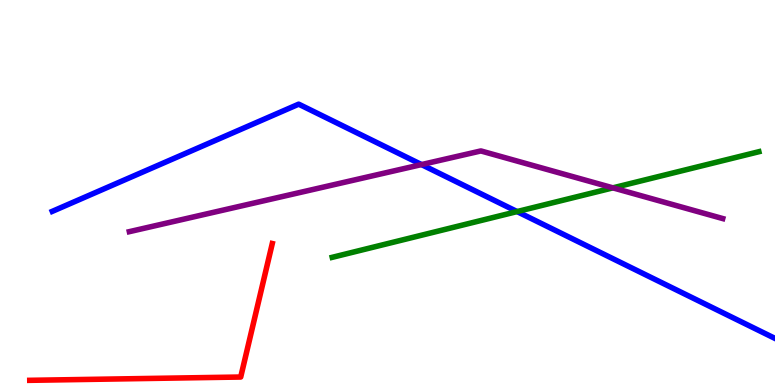[{'lines': ['blue', 'red'], 'intersections': []}, {'lines': ['green', 'red'], 'intersections': []}, {'lines': ['purple', 'red'], 'intersections': []}, {'lines': ['blue', 'green'], 'intersections': [{'x': 6.67, 'y': 4.5}]}, {'lines': ['blue', 'purple'], 'intersections': [{'x': 5.44, 'y': 5.73}]}, {'lines': ['green', 'purple'], 'intersections': [{'x': 7.91, 'y': 5.12}]}]